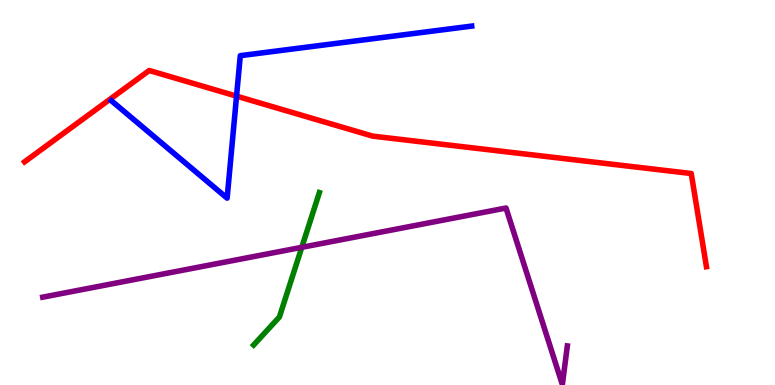[{'lines': ['blue', 'red'], 'intersections': [{'x': 3.05, 'y': 7.5}]}, {'lines': ['green', 'red'], 'intersections': []}, {'lines': ['purple', 'red'], 'intersections': []}, {'lines': ['blue', 'green'], 'intersections': []}, {'lines': ['blue', 'purple'], 'intersections': []}, {'lines': ['green', 'purple'], 'intersections': [{'x': 3.89, 'y': 3.58}]}]